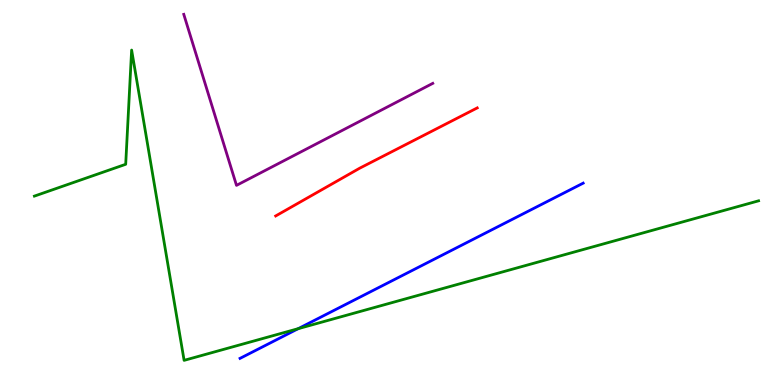[{'lines': ['blue', 'red'], 'intersections': []}, {'lines': ['green', 'red'], 'intersections': []}, {'lines': ['purple', 'red'], 'intersections': []}, {'lines': ['blue', 'green'], 'intersections': [{'x': 3.85, 'y': 1.46}]}, {'lines': ['blue', 'purple'], 'intersections': []}, {'lines': ['green', 'purple'], 'intersections': []}]